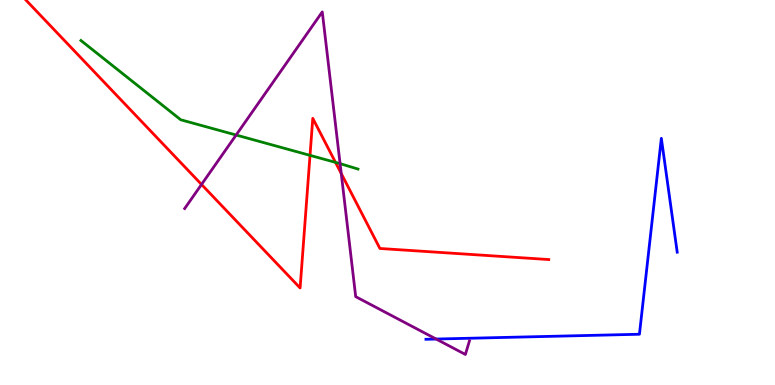[{'lines': ['blue', 'red'], 'intersections': []}, {'lines': ['green', 'red'], 'intersections': [{'x': 4.0, 'y': 5.96}, {'x': 4.33, 'y': 5.78}]}, {'lines': ['purple', 'red'], 'intersections': [{'x': 2.6, 'y': 5.21}, {'x': 4.4, 'y': 5.49}]}, {'lines': ['blue', 'green'], 'intersections': []}, {'lines': ['blue', 'purple'], 'intersections': [{'x': 5.63, 'y': 1.19}]}, {'lines': ['green', 'purple'], 'intersections': [{'x': 3.05, 'y': 6.49}, {'x': 4.39, 'y': 5.75}]}]